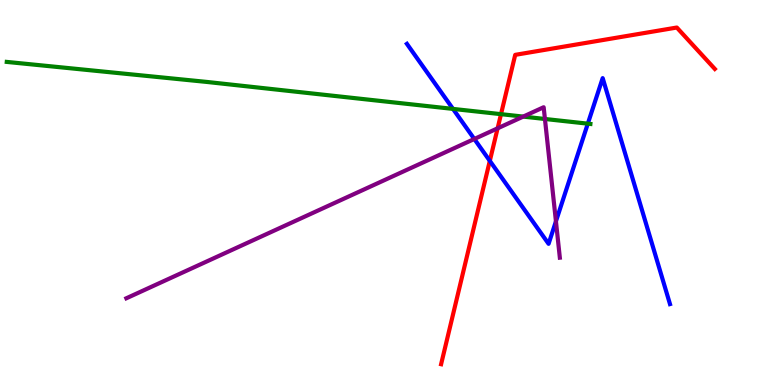[{'lines': ['blue', 'red'], 'intersections': [{'x': 6.32, 'y': 5.82}]}, {'lines': ['green', 'red'], 'intersections': [{'x': 6.46, 'y': 7.03}]}, {'lines': ['purple', 'red'], 'intersections': [{'x': 6.42, 'y': 6.67}]}, {'lines': ['blue', 'green'], 'intersections': [{'x': 5.85, 'y': 7.17}, {'x': 7.58, 'y': 6.79}]}, {'lines': ['blue', 'purple'], 'intersections': [{'x': 6.12, 'y': 6.39}, {'x': 7.17, 'y': 4.25}]}, {'lines': ['green', 'purple'], 'intersections': [{'x': 6.75, 'y': 6.97}, {'x': 7.03, 'y': 6.91}]}]